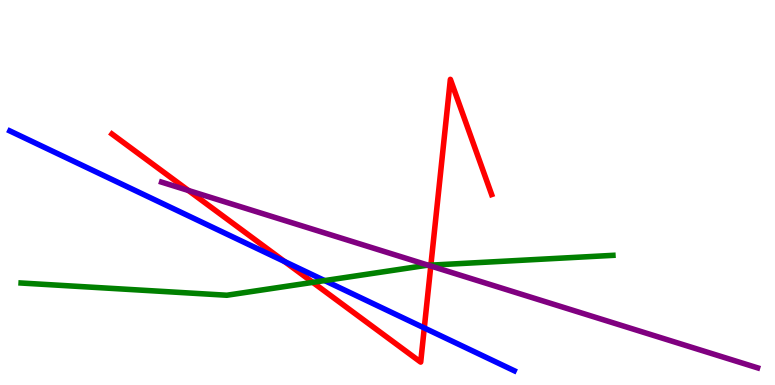[{'lines': ['blue', 'red'], 'intersections': [{'x': 3.67, 'y': 3.21}, {'x': 5.47, 'y': 1.48}]}, {'lines': ['green', 'red'], 'intersections': [{'x': 4.04, 'y': 2.67}, {'x': 5.56, 'y': 3.11}]}, {'lines': ['purple', 'red'], 'intersections': [{'x': 2.43, 'y': 5.05}, {'x': 5.56, 'y': 3.09}]}, {'lines': ['blue', 'green'], 'intersections': [{'x': 4.19, 'y': 2.71}]}, {'lines': ['blue', 'purple'], 'intersections': []}, {'lines': ['green', 'purple'], 'intersections': [{'x': 5.53, 'y': 3.11}]}]